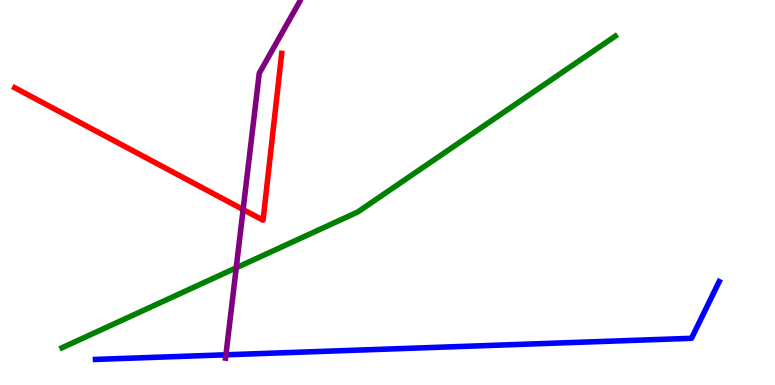[{'lines': ['blue', 'red'], 'intersections': []}, {'lines': ['green', 'red'], 'intersections': []}, {'lines': ['purple', 'red'], 'intersections': [{'x': 3.14, 'y': 4.56}]}, {'lines': ['blue', 'green'], 'intersections': []}, {'lines': ['blue', 'purple'], 'intersections': [{'x': 2.92, 'y': 0.784}]}, {'lines': ['green', 'purple'], 'intersections': [{'x': 3.05, 'y': 3.04}]}]